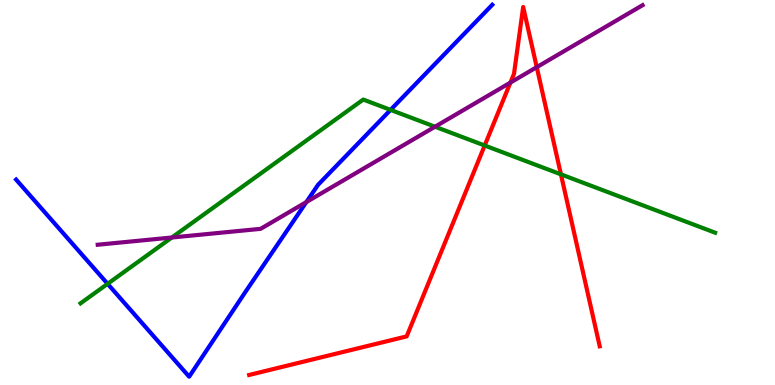[{'lines': ['blue', 'red'], 'intersections': []}, {'lines': ['green', 'red'], 'intersections': [{'x': 6.25, 'y': 6.22}, {'x': 7.24, 'y': 5.47}]}, {'lines': ['purple', 'red'], 'intersections': [{'x': 6.59, 'y': 7.86}, {'x': 6.93, 'y': 8.26}]}, {'lines': ['blue', 'green'], 'intersections': [{'x': 1.39, 'y': 2.63}, {'x': 5.04, 'y': 7.15}]}, {'lines': ['blue', 'purple'], 'intersections': [{'x': 3.95, 'y': 4.75}]}, {'lines': ['green', 'purple'], 'intersections': [{'x': 2.22, 'y': 3.83}, {'x': 5.61, 'y': 6.71}]}]